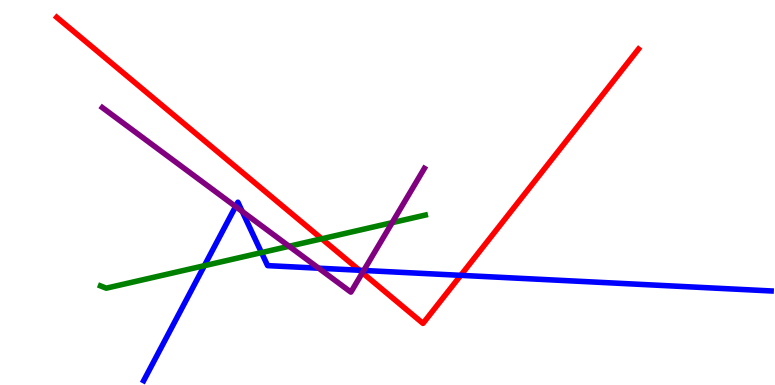[{'lines': ['blue', 'red'], 'intersections': [{'x': 4.64, 'y': 2.98}, {'x': 5.95, 'y': 2.85}]}, {'lines': ['green', 'red'], 'intersections': [{'x': 4.15, 'y': 3.8}]}, {'lines': ['purple', 'red'], 'intersections': [{'x': 4.68, 'y': 2.92}]}, {'lines': ['blue', 'green'], 'intersections': [{'x': 2.64, 'y': 3.1}, {'x': 3.37, 'y': 3.44}]}, {'lines': ['blue', 'purple'], 'intersections': [{'x': 3.04, 'y': 4.64}, {'x': 3.13, 'y': 4.51}, {'x': 4.11, 'y': 3.03}, {'x': 4.69, 'y': 2.97}]}, {'lines': ['green', 'purple'], 'intersections': [{'x': 3.73, 'y': 3.6}, {'x': 5.06, 'y': 4.22}]}]